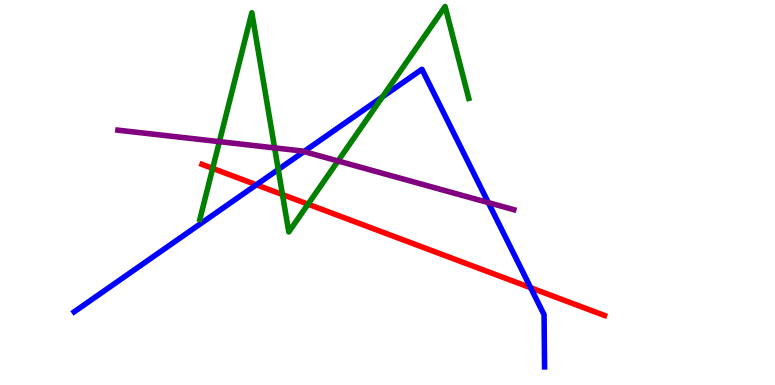[{'lines': ['blue', 'red'], 'intersections': [{'x': 3.31, 'y': 5.2}, {'x': 6.85, 'y': 2.53}]}, {'lines': ['green', 'red'], 'intersections': [{'x': 2.74, 'y': 5.63}, {'x': 3.64, 'y': 4.95}, {'x': 3.97, 'y': 4.7}]}, {'lines': ['purple', 'red'], 'intersections': []}, {'lines': ['blue', 'green'], 'intersections': [{'x': 3.59, 'y': 5.6}, {'x': 4.94, 'y': 7.49}]}, {'lines': ['blue', 'purple'], 'intersections': [{'x': 3.92, 'y': 6.06}, {'x': 6.3, 'y': 4.74}]}, {'lines': ['green', 'purple'], 'intersections': [{'x': 2.83, 'y': 6.32}, {'x': 3.54, 'y': 6.16}, {'x': 4.36, 'y': 5.82}]}]